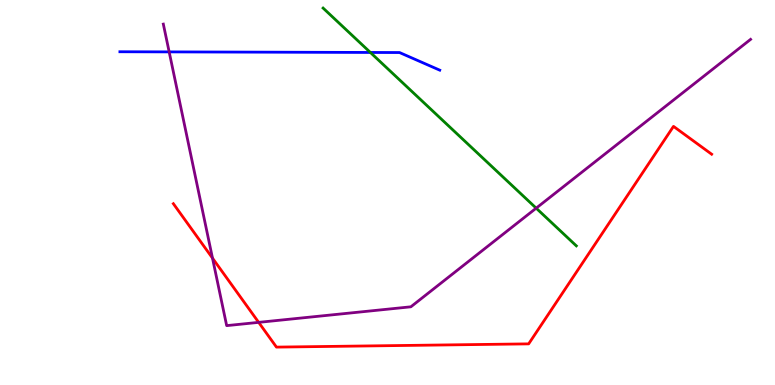[{'lines': ['blue', 'red'], 'intersections': []}, {'lines': ['green', 'red'], 'intersections': []}, {'lines': ['purple', 'red'], 'intersections': [{'x': 2.74, 'y': 3.3}, {'x': 3.34, 'y': 1.63}]}, {'lines': ['blue', 'green'], 'intersections': [{'x': 4.78, 'y': 8.64}]}, {'lines': ['blue', 'purple'], 'intersections': [{'x': 2.18, 'y': 8.65}]}, {'lines': ['green', 'purple'], 'intersections': [{'x': 6.92, 'y': 4.59}]}]